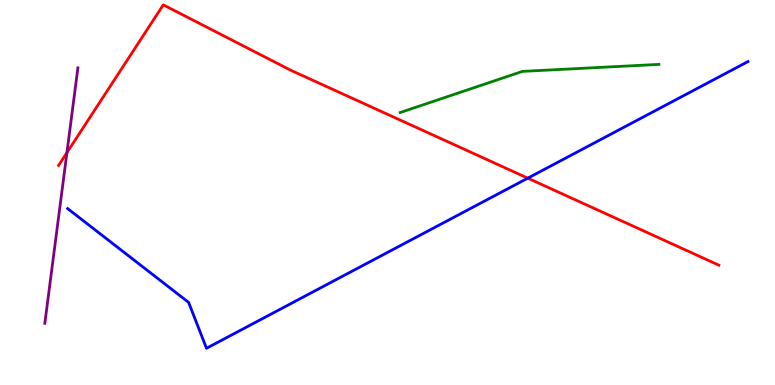[{'lines': ['blue', 'red'], 'intersections': [{'x': 6.81, 'y': 5.37}]}, {'lines': ['green', 'red'], 'intersections': []}, {'lines': ['purple', 'red'], 'intersections': [{'x': 0.863, 'y': 6.03}]}, {'lines': ['blue', 'green'], 'intersections': []}, {'lines': ['blue', 'purple'], 'intersections': []}, {'lines': ['green', 'purple'], 'intersections': []}]